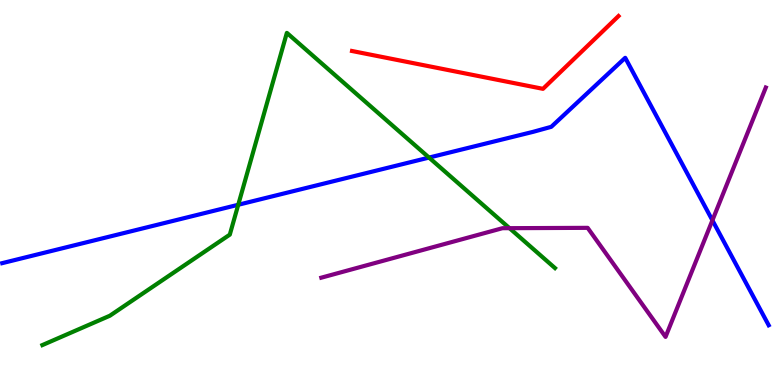[{'lines': ['blue', 'red'], 'intersections': []}, {'lines': ['green', 'red'], 'intersections': []}, {'lines': ['purple', 'red'], 'intersections': []}, {'lines': ['blue', 'green'], 'intersections': [{'x': 3.07, 'y': 4.68}, {'x': 5.54, 'y': 5.91}]}, {'lines': ['blue', 'purple'], 'intersections': [{'x': 9.19, 'y': 4.28}]}, {'lines': ['green', 'purple'], 'intersections': [{'x': 6.57, 'y': 4.07}]}]